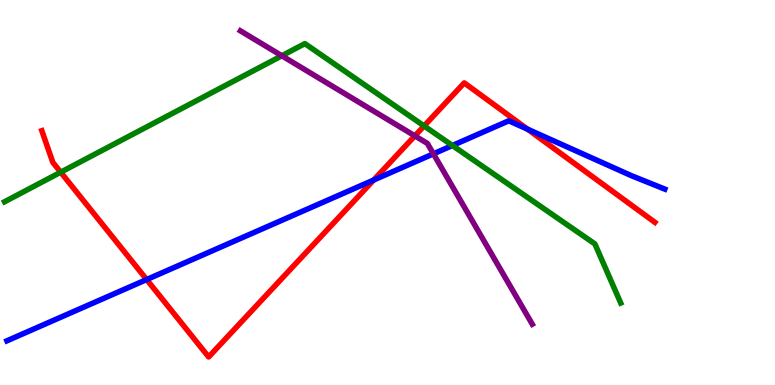[{'lines': ['blue', 'red'], 'intersections': [{'x': 1.89, 'y': 2.74}, {'x': 4.82, 'y': 5.32}, {'x': 6.81, 'y': 6.64}]}, {'lines': ['green', 'red'], 'intersections': [{'x': 0.783, 'y': 5.53}, {'x': 5.47, 'y': 6.73}]}, {'lines': ['purple', 'red'], 'intersections': [{'x': 5.35, 'y': 6.47}]}, {'lines': ['blue', 'green'], 'intersections': [{'x': 5.84, 'y': 6.22}]}, {'lines': ['blue', 'purple'], 'intersections': [{'x': 5.59, 'y': 6.0}]}, {'lines': ['green', 'purple'], 'intersections': [{'x': 3.64, 'y': 8.55}]}]